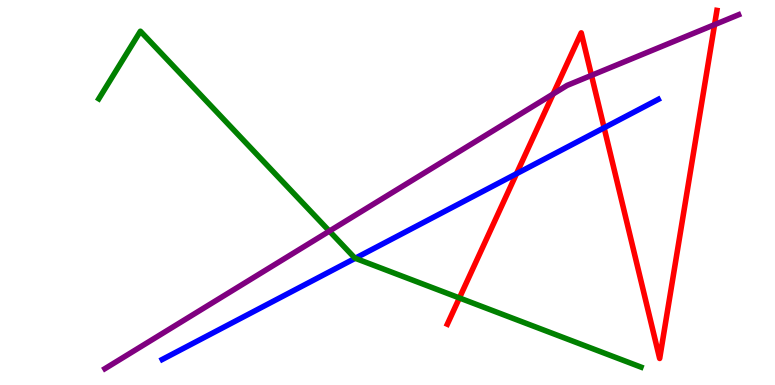[{'lines': ['blue', 'red'], 'intersections': [{'x': 6.66, 'y': 5.49}, {'x': 7.79, 'y': 6.68}]}, {'lines': ['green', 'red'], 'intersections': [{'x': 5.93, 'y': 2.26}]}, {'lines': ['purple', 'red'], 'intersections': [{'x': 7.14, 'y': 7.56}, {'x': 7.63, 'y': 8.04}, {'x': 9.22, 'y': 9.36}]}, {'lines': ['blue', 'green'], 'intersections': [{'x': 4.58, 'y': 3.29}]}, {'lines': ['blue', 'purple'], 'intersections': []}, {'lines': ['green', 'purple'], 'intersections': [{'x': 4.25, 'y': 4.0}]}]